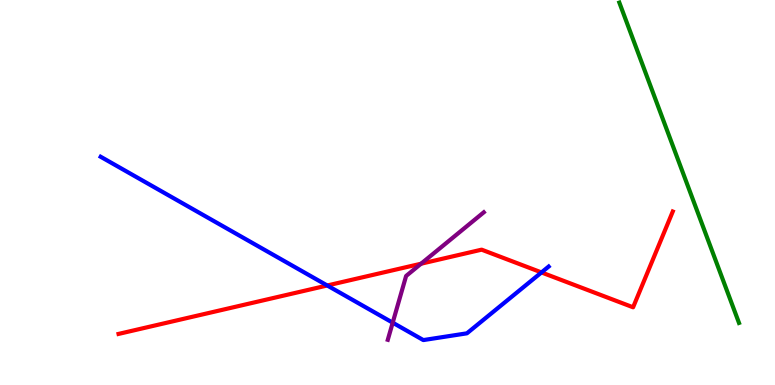[{'lines': ['blue', 'red'], 'intersections': [{'x': 4.22, 'y': 2.58}, {'x': 6.99, 'y': 2.92}]}, {'lines': ['green', 'red'], 'intersections': []}, {'lines': ['purple', 'red'], 'intersections': [{'x': 5.43, 'y': 3.15}]}, {'lines': ['blue', 'green'], 'intersections': []}, {'lines': ['blue', 'purple'], 'intersections': [{'x': 5.07, 'y': 1.62}]}, {'lines': ['green', 'purple'], 'intersections': []}]